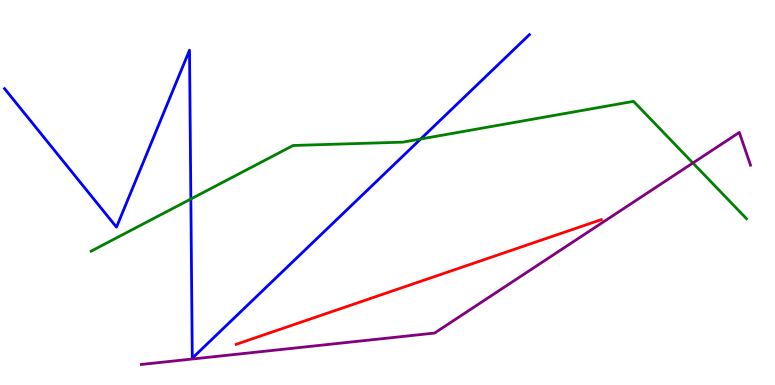[{'lines': ['blue', 'red'], 'intersections': []}, {'lines': ['green', 'red'], 'intersections': []}, {'lines': ['purple', 'red'], 'intersections': []}, {'lines': ['blue', 'green'], 'intersections': [{'x': 2.46, 'y': 4.83}, {'x': 5.43, 'y': 6.39}]}, {'lines': ['blue', 'purple'], 'intersections': []}, {'lines': ['green', 'purple'], 'intersections': [{'x': 8.94, 'y': 5.77}]}]